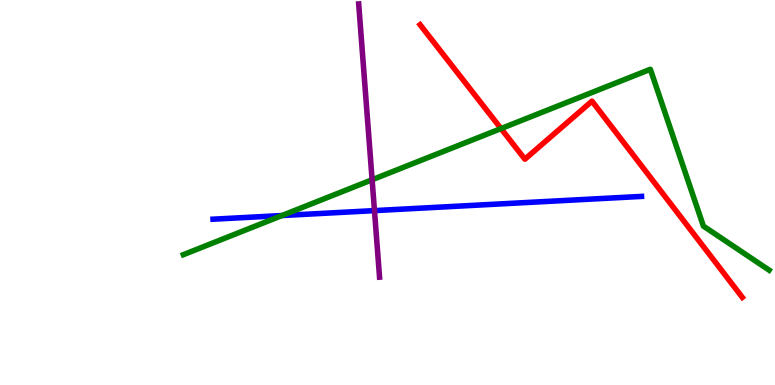[{'lines': ['blue', 'red'], 'intersections': []}, {'lines': ['green', 'red'], 'intersections': [{'x': 6.46, 'y': 6.66}]}, {'lines': ['purple', 'red'], 'intersections': []}, {'lines': ['blue', 'green'], 'intersections': [{'x': 3.64, 'y': 4.4}]}, {'lines': ['blue', 'purple'], 'intersections': [{'x': 4.83, 'y': 4.53}]}, {'lines': ['green', 'purple'], 'intersections': [{'x': 4.8, 'y': 5.33}]}]